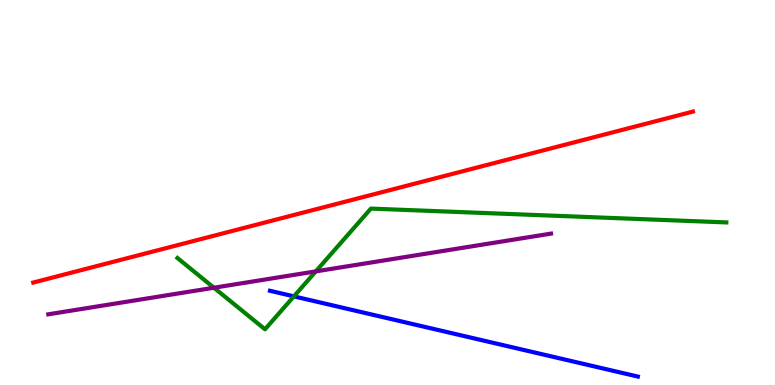[{'lines': ['blue', 'red'], 'intersections': []}, {'lines': ['green', 'red'], 'intersections': []}, {'lines': ['purple', 'red'], 'intersections': []}, {'lines': ['blue', 'green'], 'intersections': [{'x': 3.79, 'y': 2.3}]}, {'lines': ['blue', 'purple'], 'intersections': []}, {'lines': ['green', 'purple'], 'intersections': [{'x': 2.76, 'y': 2.53}, {'x': 4.08, 'y': 2.95}]}]